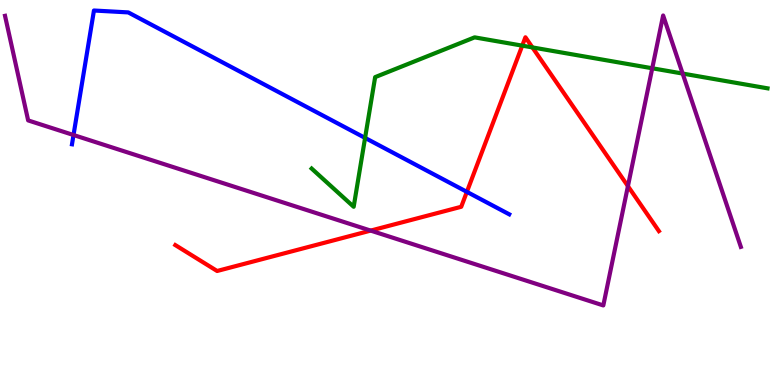[{'lines': ['blue', 'red'], 'intersections': [{'x': 6.02, 'y': 5.02}]}, {'lines': ['green', 'red'], 'intersections': [{'x': 6.74, 'y': 8.81}, {'x': 6.87, 'y': 8.77}]}, {'lines': ['purple', 'red'], 'intersections': [{'x': 4.78, 'y': 4.01}, {'x': 8.1, 'y': 5.17}]}, {'lines': ['blue', 'green'], 'intersections': [{'x': 4.71, 'y': 6.42}]}, {'lines': ['blue', 'purple'], 'intersections': [{'x': 0.949, 'y': 6.49}]}, {'lines': ['green', 'purple'], 'intersections': [{'x': 8.42, 'y': 8.23}, {'x': 8.81, 'y': 8.09}]}]